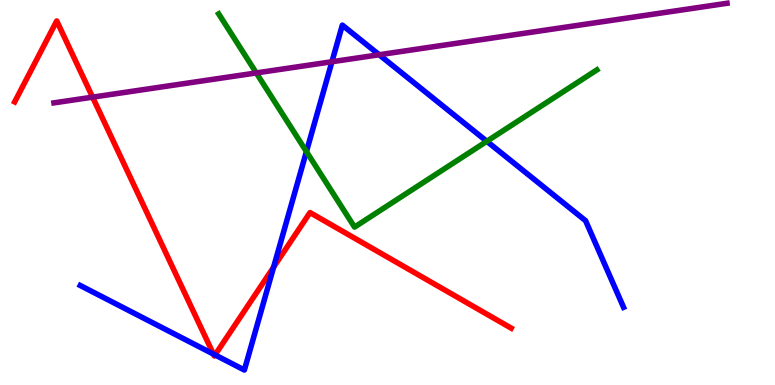[{'lines': ['blue', 'red'], 'intersections': [{'x': 2.75, 'y': 0.803}, {'x': 2.77, 'y': 0.781}, {'x': 3.53, 'y': 3.06}]}, {'lines': ['green', 'red'], 'intersections': []}, {'lines': ['purple', 'red'], 'intersections': [{'x': 1.19, 'y': 7.48}]}, {'lines': ['blue', 'green'], 'intersections': [{'x': 3.95, 'y': 6.06}, {'x': 6.28, 'y': 6.33}]}, {'lines': ['blue', 'purple'], 'intersections': [{'x': 4.28, 'y': 8.4}, {'x': 4.89, 'y': 8.58}]}, {'lines': ['green', 'purple'], 'intersections': [{'x': 3.31, 'y': 8.11}]}]